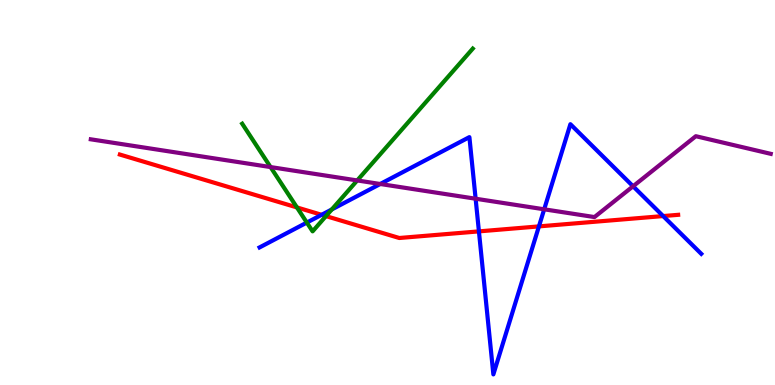[{'lines': ['blue', 'red'], 'intersections': [{'x': 4.15, 'y': 4.42}, {'x': 6.18, 'y': 3.99}, {'x': 6.95, 'y': 4.12}, {'x': 8.56, 'y': 4.39}]}, {'lines': ['green', 'red'], 'intersections': [{'x': 3.83, 'y': 4.61}, {'x': 4.21, 'y': 4.39}]}, {'lines': ['purple', 'red'], 'intersections': []}, {'lines': ['blue', 'green'], 'intersections': [{'x': 3.96, 'y': 4.22}, {'x': 4.28, 'y': 4.56}]}, {'lines': ['blue', 'purple'], 'intersections': [{'x': 4.91, 'y': 5.22}, {'x': 6.14, 'y': 4.84}, {'x': 7.02, 'y': 4.56}, {'x': 8.17, 'y': 5.16}]}, {'lines': ['green', 'purple'], 'intersections': [{'x': 3.49, 'y': 5.66}, {'x': 4.61, 'y': 5.31}]}]